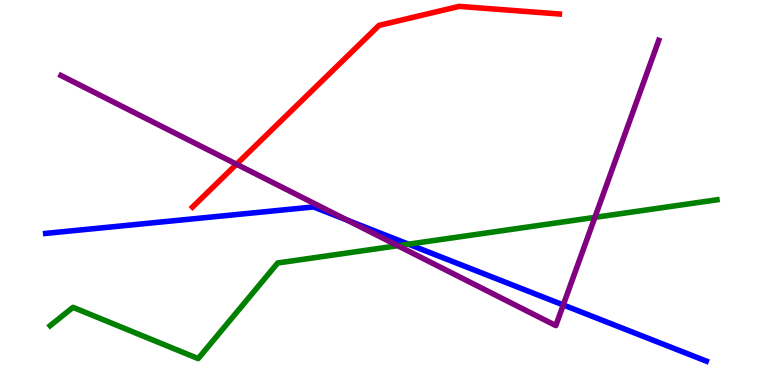[{'lines': ['blue', 'red'], 'intersections': []}, {'lines': ['green', 'red'], 'intersections': []}, {'lines': ['purple', 'red'], 'intersections': [{'x': 3.05, 'y': 5.73}]}, {'lines': ['blue', 'green'], 'intersections': [{'x': 5.27, 'y': 3.66}]}, {'lines': ['blue', 'purple'], 'intersections': [{'x': 4.48, 'y': 4.28}, {'x': 7.27, 'y': 2.08}]}, {'lines': ['green', 'purple'], 'intersections': [{'x': 5.13, 'y': 3.62}, {'x': 7.68, 'y': 4.35}]}]